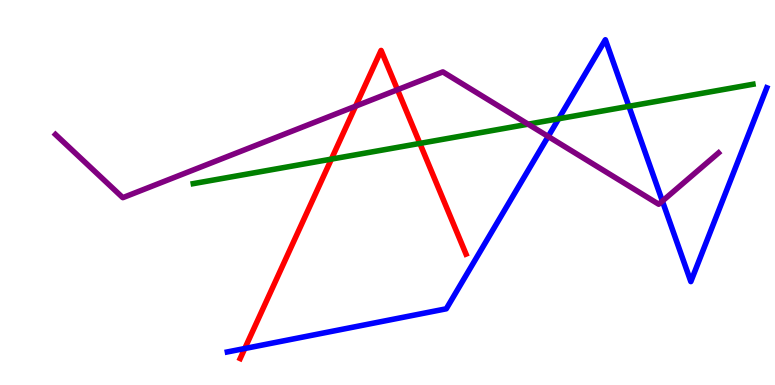[{'lines': ['blue', 'red'], 'intersections': [{'x': 3.16, 'y': 0.948}]}, {'lines': ['green', 'red'], 'intersections': [{'x': 4.28, 'y': 5.87}, {'x': 5.42, 'y': 6.28}]}, {'lines': ['purple', 'red'], 'intersections': [{'x': 4.59, 'y': 7.24}, {'x': 5.13, 'y': 7.67}]}, {'lines': ['blue', 'green'], 'intersections': [{'x': 7.21, 'y': 6.92}, {'x': 8.11, 'y': 7.24}]}, {'lines': ['blue', 'purple'], 'intersections': [{'x': 7.07, 'y': 6.46}, {'x': 8.55, 'y': 4.78}]}, {'lines': ['green', 'purple'], 'intersections': [{'x': 6.81, 'y': 6.77}]}]